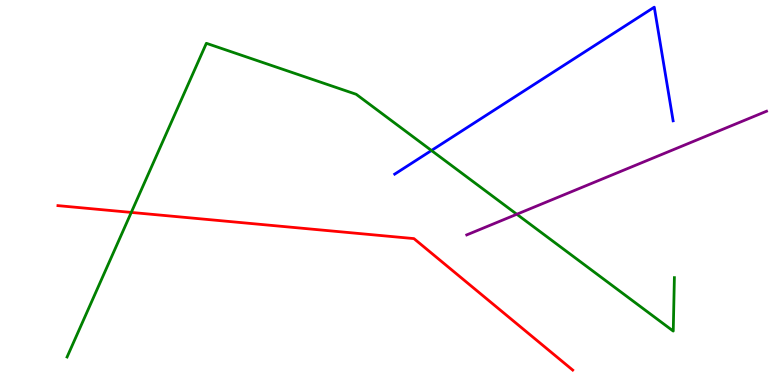[{'lines': ['blue', 'red'], 'intersections': []}, {'lines': ['green', 'red'], 'intersections': [{'x': 1.69, 'y': 4.48}]}, {'lines': ['purple', 'red'], 'intersections': []}, {'lines': ['blue', 'green'], 'intersections': [{'x': 5.57, 'y': 6.09}]}, {'lines': ['blue', 'purple'], 'intersections': []}, {'lines': ['green', 'purple'], 'intersections': [{'x': 6.67, 'y': 4.44}]}]